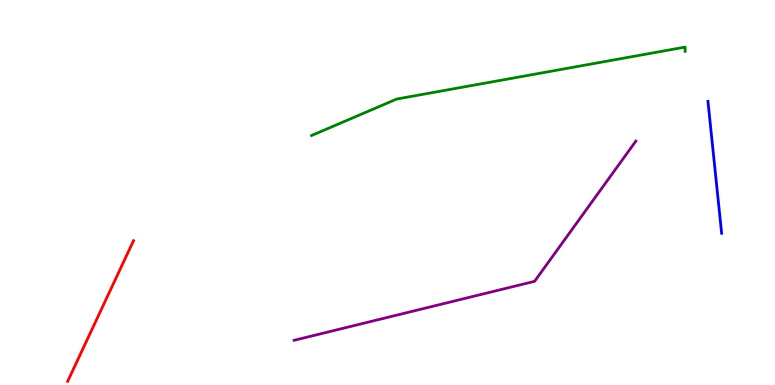[{'lines': ['blue', 'red'], 'intersections': []}, {'lines': ['green', 'red'], 'intersections': []}, {'lines': ['purple', 'red'], 'intersections': []}, {'lines': ['blue', 'green'], 'intersections': []}, {'lines': ['blue', 'purple'], 'intersections': []}, {'lines': ['green', 'purple'], 'intersections': []}]